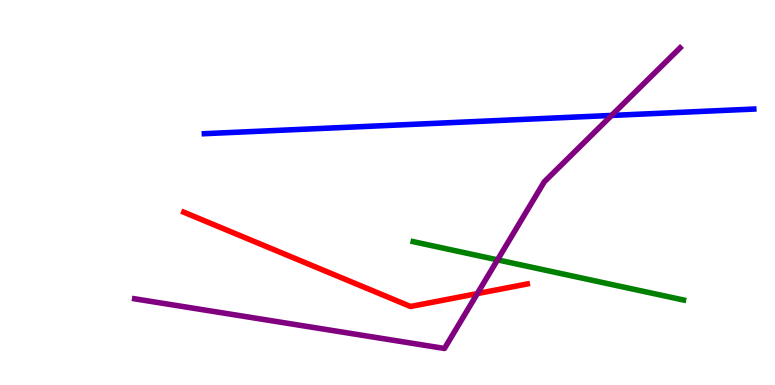[{'lines': ['blue', 'red'], 'intersections': []}, {'lines': ['green', 'red'], 'intersections': []}, {'lines': ['purple', 'red'], 'intersections': [{'x': 6.16, 'y': 2.37}]}, {'lines': ['blue', 'green'], 'intersections': []}, {'lines': ['blue', 'purple'], 'intersections': [{'x': 7.89, 'y': 7.0}]}, {'lines': ['green', 'purple'], 'intersections': [{'x': 6.42, 'y': 3.25}]}]